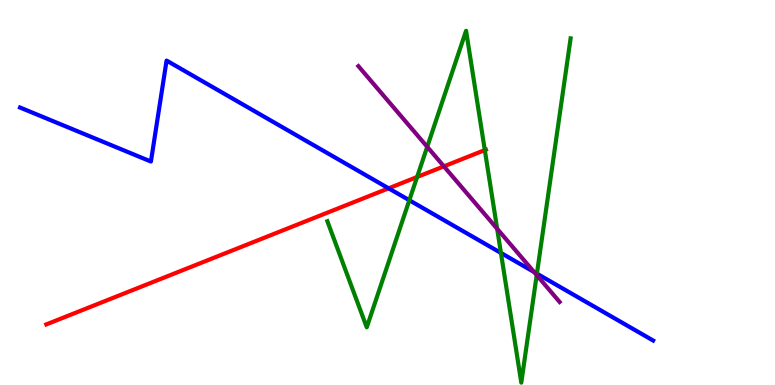[{'lines': ['blue', 'red'], 'intersections': [{'x': 5.01, 'y': 5.11}]}, {'lines': ['green', 'red'], 'intersections': [{'x': 5.38, 'y': 5.4}, {'x': 6.26, 'y': 6.1}]}, {'lines': ['purple', 'red'], 'intersections': [{'x': 5.73, 'y': 5.68}]}, {'lines': ['blue', 'green'], 'intersections': [{'x': 5.28, 'y': 4.8}, {'x': 6.46, 'y': 3.43}, {'x': 6.93, 'y': 2.89}]}, {'lines': ['blue', 'purple'], 'intersections': [{'x': 6.89, 'y': 2.94}]}, {'lines': ['green', 'purple'], 'intersections': [{'x': 5.51, 'y': 6.19}, {'x': 6.41, 'y': 4.06}, {'x': 6.93, 'y': 2.85}]}]